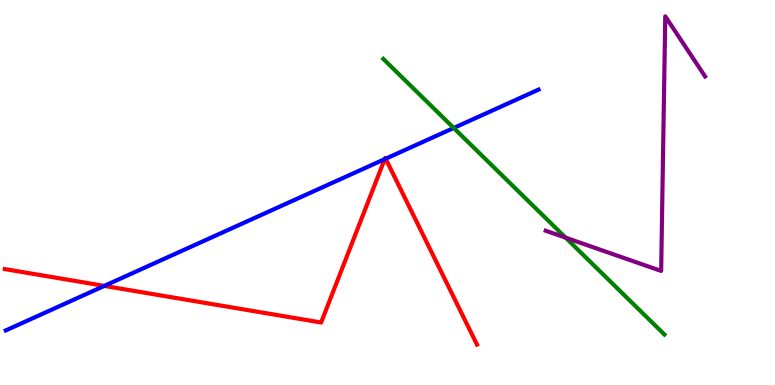[{'lines': ['blue', 'red'], 'intersections': [{'x': 1.35, 'y': 2.57}, {'x': 4.96, 'y': 5.87}, {'x': 4.98, 'y': 5.88}]}, {'lines': ['green', 'red'], 'intersections': []}, {'lines': ['purple', 'red'], 'intersections': []}, {'lines': ['blue', 'green'], 'intersections': [{'x': 5.85, 'y': 6.68}]}, {'lines': ['blue', 'purple'], 'intersections': []}, {'lines': ['green', 'purple'], 'intersections': [{'x': 7.3, 'y': 3.83}]}]